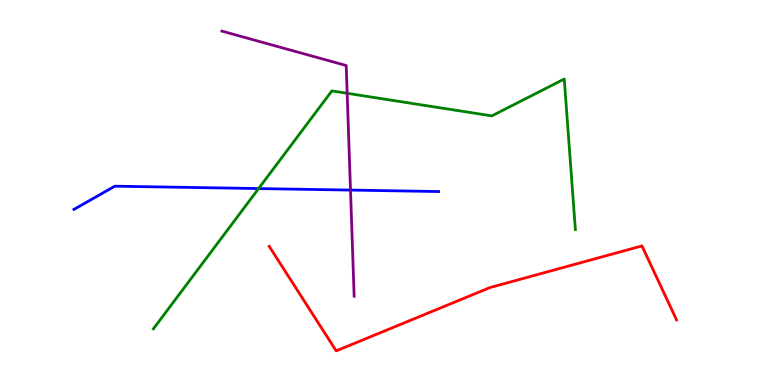[{'lines': ['blue', 'red'], 'intersections': []}, {'lines': ['green', 'red'], 'intersections': []}, {'lines': ['purple', 'red'], 'intersections': []}, {'lines': ['blue', 'green'], 'intersections': [{'x': 3.34, 'y': 5.1}]}, {'lines': ['blue', 'purple'], 'intersections': [{'x': 4.52, 'y': 5.06}]}, {'lines': ['green', 'purple'], 'intersections': [{'x': 4.48, 'y': 7.58}]}]